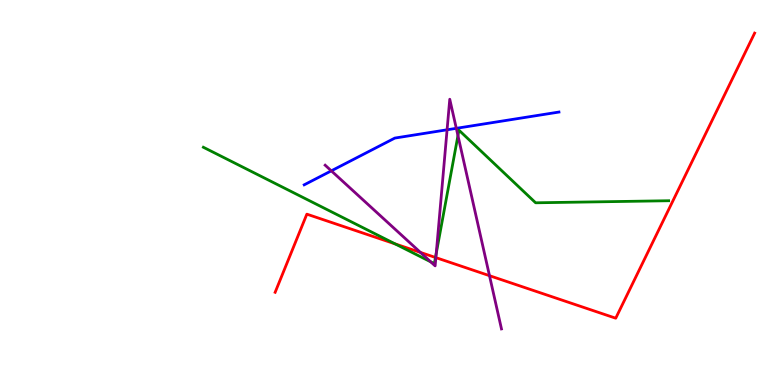[{'lines': ['blue', 'red'], 'intersections': []}, {'lines': ['green', 'red'], 'intersections': [{'x': 5.1, 'y': 3.67}, {'x': 5.62, 'y': 3.31}]}, {'lines': ['purple', 'red'], 'intersections': [{'x': 5.42, 'y': 3.44}, {'x': 5.62, 'y': 3.31}, {'x': 6.32, 'y': 2.84}]}, {'lines': ['blue', 'green'], 'intersections': []}, {'lines': ['blue', 'purple'], 'intersections': [{'x': 4.28, 'y': 5.56}, {'x': 5.77, 'y': 6.63}, {'x': 5.89, 'y': 6.67}]}, {'lines': ['green', 'purple'], 'intersections': [{'x': 5.56, 'y': 3.2}, {'x': 5.63, 'y': 3.42}, {'x': 5.91, 'y': 6.48}]}]